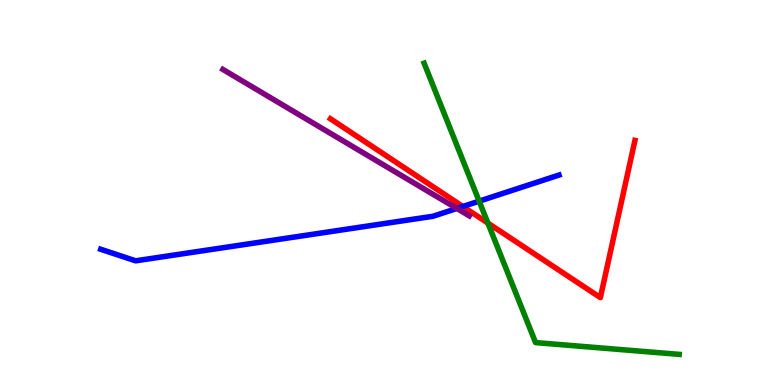[{'lines': ['blue', 'red'], 'intersections': [{'x': 5.97, 'y': 4.64}]}, {'lines': ['green', 'red'], 'intersections': [{'x': 6.3, 'y': 4.21}]}, {'lines': ['purple', 'red'], 'intersections': []}, {'lines': ['blue', 'green'], 'intersections': [{'x': 6.18, 'y': 4.77}]}, {'lines': ['blue', 'purple'], 'intersections': [{'x': 5.89, 'y': 4.59}]}, {'lines': ['green', 'purple'], 'intersections': []}]